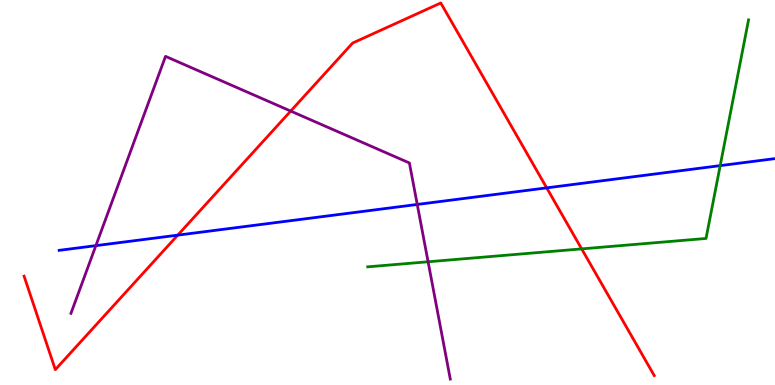[{'lines': ['blue', 'red'], 'intersections': [{'x': 2.29, 'y': 3.89}, {'x': 7.05, 'y': 5.12}]}, {'lines': ['green', 'red'], 'intersections': [{'x': 7.51, 'y': 3.54}]}, {'lines': ['purple', 'red'], 'intersections': [{'x': 3.75, 'y': 7.11}]}, {'lines': ['blue', 'green'], 'intersections': [{'x': 9.29, 'y': 5.7}]}, {'lines': ['blue', 'purple'], 'intersections': [{'x': 1.24, 'y': 3.62}, {'x': 5.38, 'y': 4.69}]}, {'lines': ['green', 'purple'], 'intersections': [{'x': 5.52, 'y': 3.2}]}]